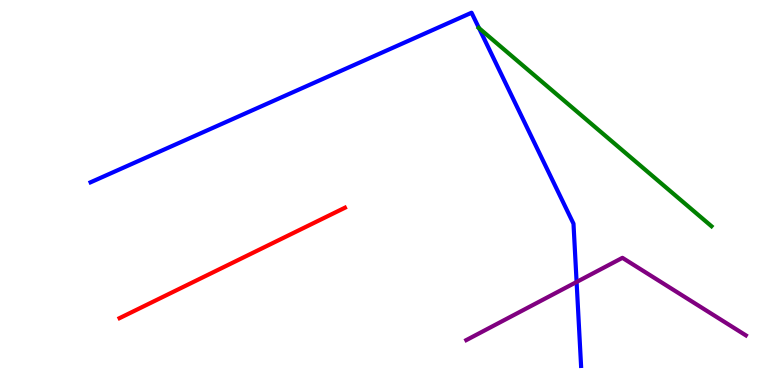[{'lines': ['blue', 'red'], 'intersections': []}, {'lines': ['green', 'red'], 'intersections': []}, {'lines': ['purple', 'red'], 'intersections': []}, {'lines': ['blue', 'green'], 'intersections': [{'x': 6.18, 'y': 9.27}]}, {'lines': ['blue', 'purple'], 'intersections': [{'x': 7.44, 'y': 2.68}]}, {'lines': ['green', 'purple'], 'intersections': []}]